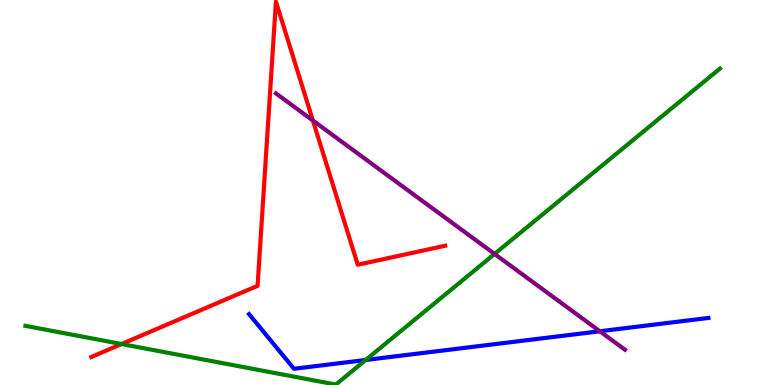[{'lines': ['blue', 'red'], 'intersections': []}, {'lines': ['green', 'red'], 'intersections': [{'x': 1.57, 'y': 1.06}]}, {'lines': ['purple', 'red'], 'intersections': [{'x': 4.04, 'y': 6.87}]}, {'lines': ['blue', 'green'], 'intersections': [{'x': 4.72, 'y': 0.65}]}, {'lines': ['blue', 'purple'], 'intersections': [{'x': 7.74, 'y': 1.4}]}, {'lines': ['green', 'purple'], 'intersections': [{'x': 6.38, 'y': 3.4}]}]